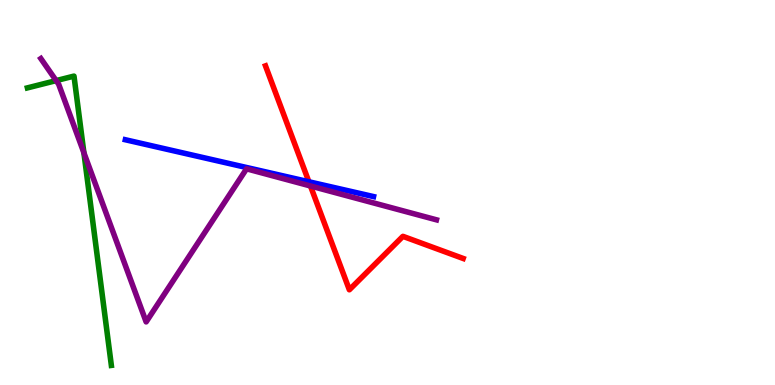[{'lines': ['blue', 'red'], 'intersections': [{'x': 3.99, 'y': 5.28}]}, {'lines': ['green', 'red'], 'intersections': []}, {'lines': ['purple', 'red'], 'intersections': [{'x': 4.01, 'y': 5.17}]}, {'lines': ['blue', 'green'], 'intersections': []}, {'lines': ['blue', 'purple'], 'intersections': []}, {'lines': ['green', 'purple'], 'intersections': [{'x': 0.725, 'y': 7.91}, {'x': 1.08, 'y': 6.03}]}]